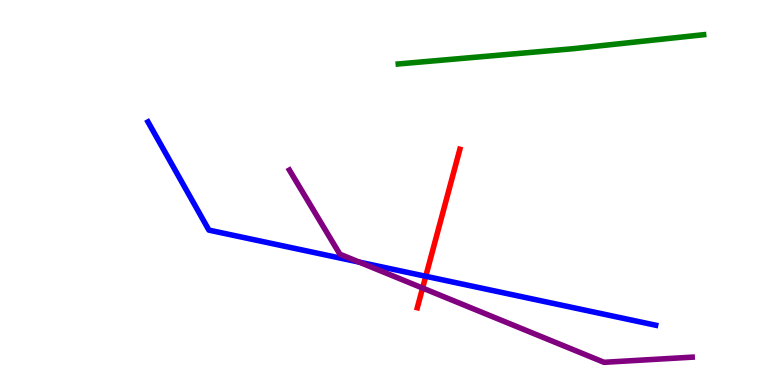[{'lines': ['blue', 'red'], 'intersections': [{'x': 5.49, 'y': 2.82}]}, {'lines': ['green', 'red'], 'intersections': []}, {'lines': ['purple', 'red'], 'intersections': [{'x': 5.45, 'y': 2.52}]}, {'lines': ['blue', 'green'], 'intersections': []}, {'lines': ['blue', 'purple'], 'intersections': [{'x': 4.64, 'y': 3.19}]}, {'lines': ['green', 'purple'], 'intersections': []}]